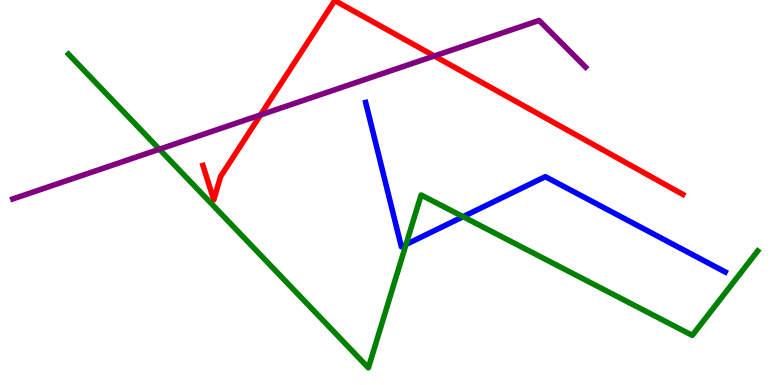[{'lines': ['blue', 'red'], 'intersections': []}, {'lines': ['green', 'red'], 'intersections': []}, {'lines': ['purple', 'red'], 'intersections': [{'x': 3.36, 'y': 7.01}, {'x': 5.6, 'y': 8.55}]}, {'lines': ['blue', 'green'], 'intersections': [{'x': 5.24, 'y': 3.65}, {'x': 5.98, 'y': 4.37}]}, {'lines': ['blue', 'purple'], 'intersections': []}, {'lines': ['green', 'purple'], 'intersections': [{'x': 2.06, 'y': 6.12}]}]